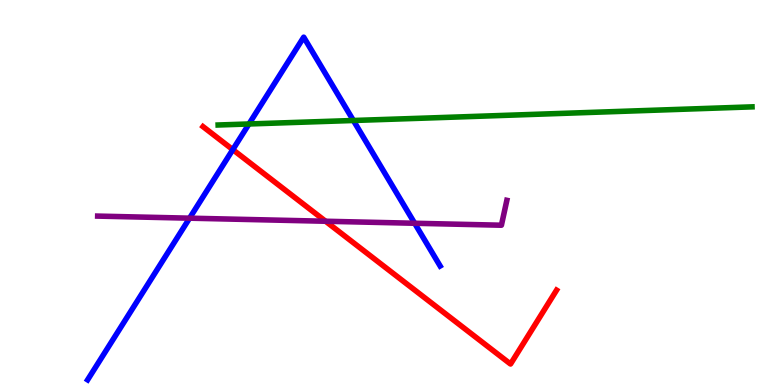[{'lines': ['blue', 'red'], 'intersections': [{'x': 3.0, 'y': 6.11}]}, {'lines': ['green', 'red'], 'intersections': []}, {'lines': ['purple', 'red'], 'intersections': [{'x': 4.2, 'y': 4.25}]}, {'lines': ['blue', 'green'], 'intersections': [{'x': 3.21, 'y': 6.78}, {'x': 4.56, 'y': 6.87}]}, {'lines': ['blue', 'purple'], 'intersections': [{'x': 2.45, 'y': 4.33}, {'x': 5.35, 'y': 4.2}]}, {'lines': ['green', 'purple'], 'intersections': []}]